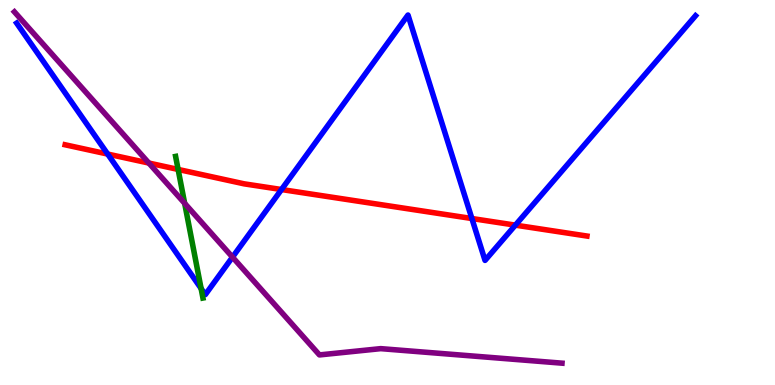[{'lines': ['blue', 'red'], 'intersections': [{'x': 1.39, 'y': 6.0}, {'x': 3.63, 'y': 5.08}, {'x': 6.09, 'y': 4.32}, {'x': 6.65, 'y': 4.15}]}, {'lines': ['green', 'red'], 'intersections': [{'x': 2.3, 'y': 5.6}]}, {'lines': ['purple', 'red'], 'intersections': [{'x': 1.92, 'y': 5.76}]}, {'lines': ['blue', 'green'], 'intersections': [{'x': 2.59, 'y': 2.51}]}, {'lines': ['blue', 'purple'], 'intersections': [{'x': 3.0, 'y': 3.32}]}, {'lines': ['green', 'purple'], 'intersections': [{'x': 2.38, 'y': 4.72}]}]